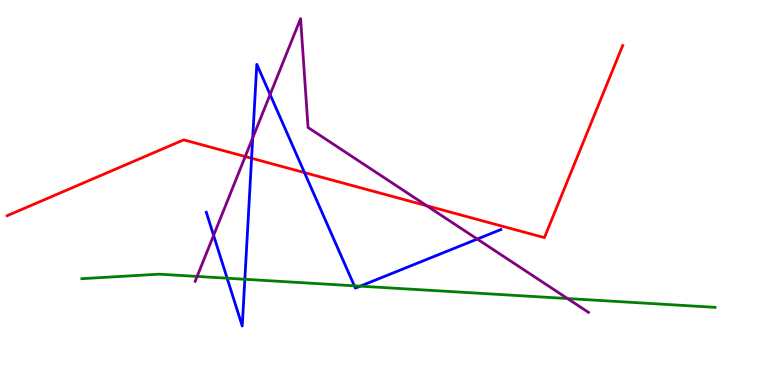[{'lines': ['blue', 'red'], 'intersections': [{'x': 3.25, 'y': 5.89}, {'x': 3.93, 'y': 5.52}]}, {'lines': ['green', 'red'], 'intersections': []}, {'lines': ['purple', 'red'], 'intersections': [{'x': 3.16, 'y': 5.93}, {'x': 5.51, 'y': 4.66}]}, {'lines': ['blue', 'green'], 'intersections': [{'x': 2.93, 'y': 2.77}, {'x': 3.16, 'y': 2.75}, {'x': 4.57, 'y': 2.58}, {'x': 4.65, 'y': 2.57}]}, {'lines': ['blue', 'purple'], 'intersections': [{'x': 2.76, 'y': 3.89}, {'x': 3.26, 'y': 6.42}, {'x': 3.49, 'y': 7.54}, {'x': 6.16, 'y': 3.79}]}, {'lines': ['green', 'purple'], 'intersections': [{'x': 2.54, 'y': 2.82}, {'x': 7.32, 'y': 2.25}]}]